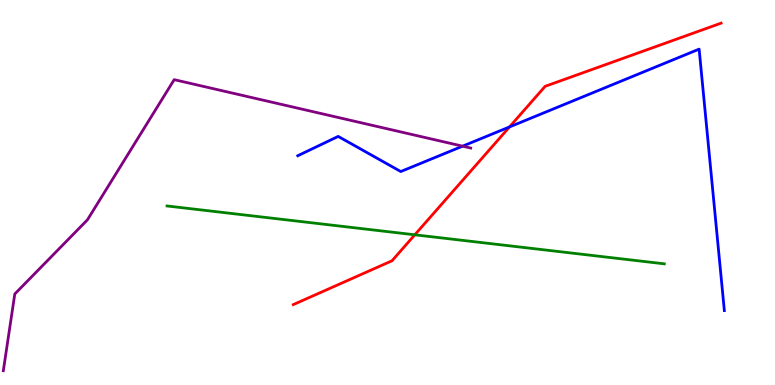[{'lines': ['blue', 'red'], 'intersections': [{'x': 6.57, 'y': 6.7}]}, {'lines': ['green', 'red'], 'intersections': [{'x': 5.35, 'y': 3.9}]}, {'lines': ['purple', 'red'], 'intersections': []}, {'lines': ['blue', 'green'], 'intersections': []}, {'lines': ['blue', 'purple'], 'intersections': [{'x': 5.97, 'y': 6.2}]}, {'lines': ['green', 'purple'], 'intersections': []}]